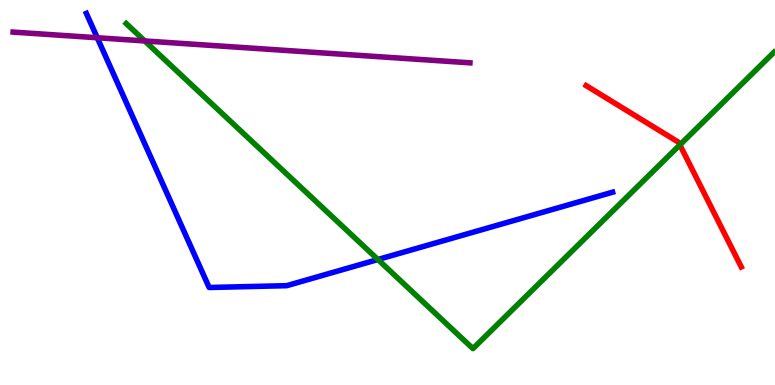[{'lines': ['blue', 'red'], 'intersections': []}, {'lines': ['green', 'red'], 'intersections': [{'x': 8.77, 'y': 6.24}]}, {'lines': ['purple', 'red'], 'intersections': []}, {'lines': ['blue', 'green'], 'intersections': [{'x': 4.88, 'y': 3.26}]}, {'lines': ['blue', 'purple'], 'intersections': [{'x': 1.26, 'y': 9.02}]}, {'lines': ['green', 'purple'], 'intersections': [{'x': 1.87, 'y': 8.94}]}]